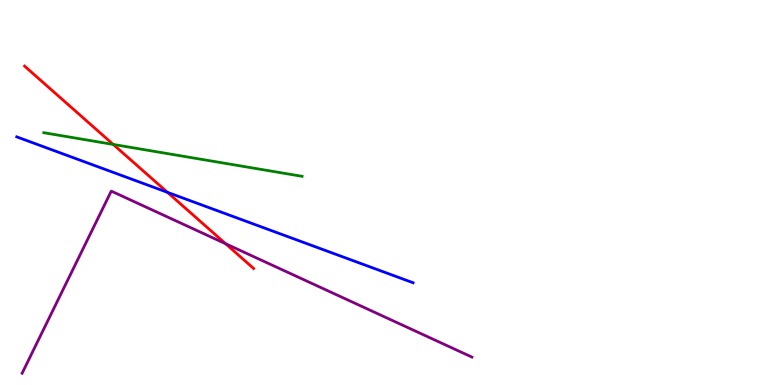[{'lines': ['blue', 'red'], 'intersections': [{'x': 2.16, 'y': 5.0}]}, {'lines': ['green', 'red'], 'intersections': [{'x': 1.46, 'y': 6.25}]}, {'lines': ['purple', 'red'], 'intersections': [{'x': 2.91, 'y': 3.67}]}, {'lines': ['blue', 'green'], 'intersections': []}, {'lines': ['blue', 'purple'], 'intersections': []}, {'lines': ['green', 'purple'], 'intersections': []}]